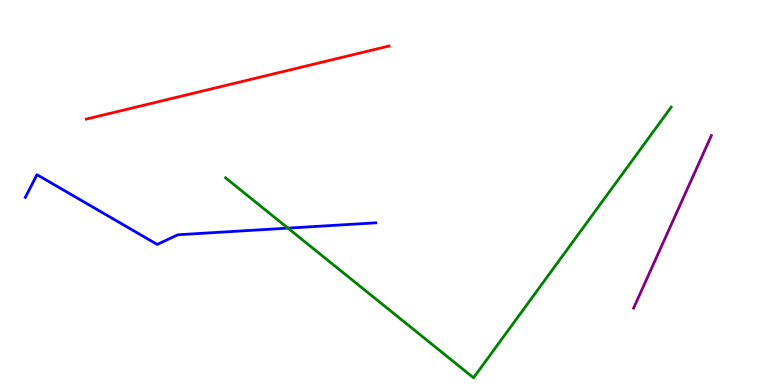[{'lines': ['blue', 'red'], 'intersections': []}, {'lines': ['green', 'red'], 'intersections': []}, {'lines': ['purple', 'red'], 'intersections': []}, {'lines': ['blue', 'green'], 'intersections': [{'x': 3.72, 'y': 4.07}]}, {'lines': ['blue', 'purple'], 'intersections': []}, {'lines': ['green', 'purple'], 'intersections': []}]